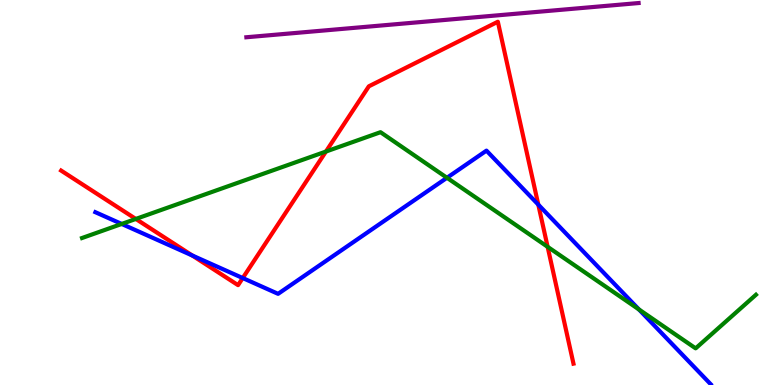[{'lines': ['blue', 'red'], 'intersections': [{'x': 2.48, 'y': 3.36}, {'x': 3.13, 'y': 2.78}, {'x': 6.95, 'y': 4.68}]}, {'lines': ['green', 'red'], 'intersections': [{'x': 1.75, 'y': 4.31}, {'x': 4.21, 'y': 6.06}, {'x': 7.07, 'y': 3.59}]}, {'lines': ['purple', 'red'], 'intersections': []}, {'lines': ['blue', 'green'], 'intersections': [{'x': 1.57, 'y': 4.18}, {'x': 5.77, 'y': 5.38}, {'x': 8.24, 'y': 1.96}]}, {'lines': ['blue', 'purple'], 'intersections': []}, {'lines': ['green', 'purple'], 'intersections': []}]